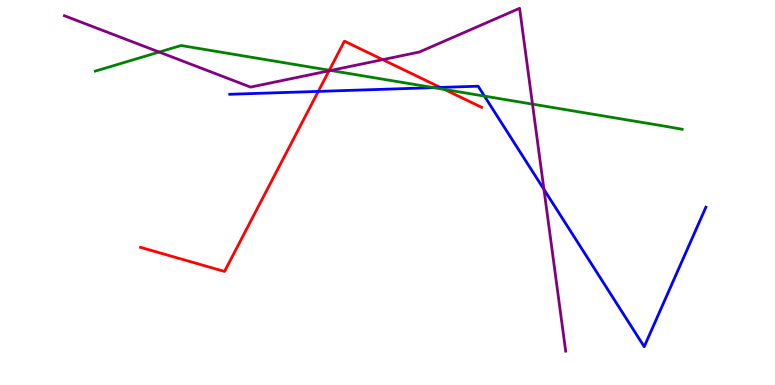[{'lines': ['blue', 'red'], 'intersections': [{'x': 4.11, 'y': 7.63}, {'x': 5.68, 'y': 7.73}]}, {'lines': ['green', 'red'], 'intersections': [{'x': 4.25, 'y': 8.18}, {'x': 5.74, 'y': 7.68}]}, {'lines': ['purple', 'red'], 'intersections': [{'x': 4.25, 'y': 8.16}, {'x': 4.94, 'y': 8.45}]}, {'lines': ['blue', 'green'], 'intersections': [{'x': 5.6, 'y': 7.72}, {'x': 6.25, 'y': 7.5}]}, {'lines': ['blue', 'purple'], 'intersections': [{'x': 7.02, 'y': 5.08}]}, {'lines': ['green', 'purple'], 'intersections': [{'x': 2.05, 'y': 8.65}, {'x': 4.27, 'y': 8.17}, {'x': 6.87, 'y': 7.3}]}]